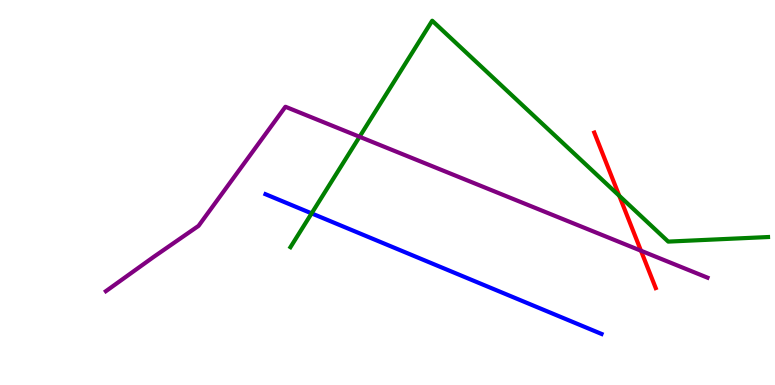[{'lines': ['blue', 'red'], 'intersections': []}, {'lines': ['green', 'red'], 'intersections': [{'x': 7.99, 'y': 4.92}]}, {'lines': ['purple', 'red'], 'intersections': [{'x': 8.27, 'y': 3.49}]}, {'lines': ['blue', 'green'], 'intersections': [{'x': 4.02, 'y': 4.46}]}, {'lines': ['blue', 'purple'], 'intersections': []}, {'lines': ['green', 'purple'], 'intersections': [{'x': 4.64, 'y': 6.45}]}]